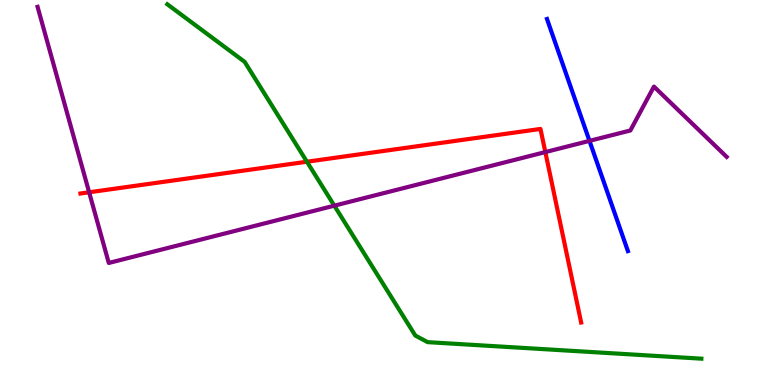[{'lines': ['blue', 'red'], 'intersections': []}, {'lines': ['green', 'red'], 'intersections': [{'x': 3.96, 'y': 5.8}]}, {'lines': ['purple', 'red'], 'intersections': [{'x': 1.15, 'y': 5.01}, {'x': 7.04, 'y': 6.05}]}, {'lines': ['blue', 'green'], 'intersections': []}, {'lines': ['blue', 'purple'], 'intersections': [{'x': 7.61, 'y': 6.34}]}, {'lines': ['green', 'purple'], 'intersections': [{'x': 4.31, 'y': 4.66}]}]